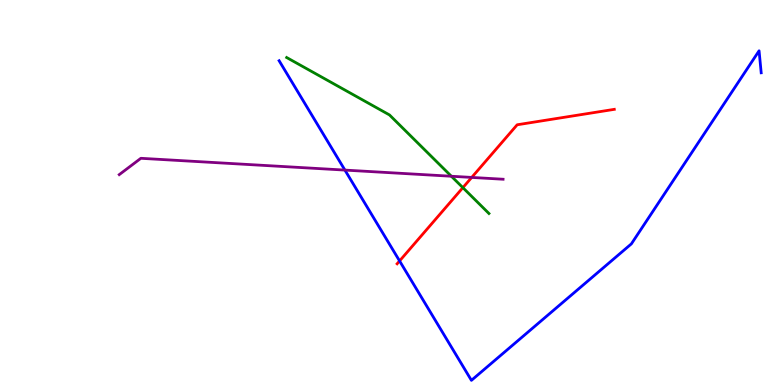[{'lines': ['blue', 'red'], 'intersections': [{'x': 5.16, 'y': 3.22}]}, {'lines': ['green', 'red'], 'intersections': [{'x': 5.97, 'y': 5.13}]}, {'lines': ['purple', 'red'], 'intersections': [{'x': 6.09, 'y': 5.39}]}, {'lines': ['blue', 'green'], 'intersections': []}, {'lines': ['blue', 'purple'], 'intersections': [{'x': 4.45, 'y': 5.58}]}, {'lines': ['green', 'purple'], 'intersections': [{'x': 5.82, 'y': 5.42}]}]